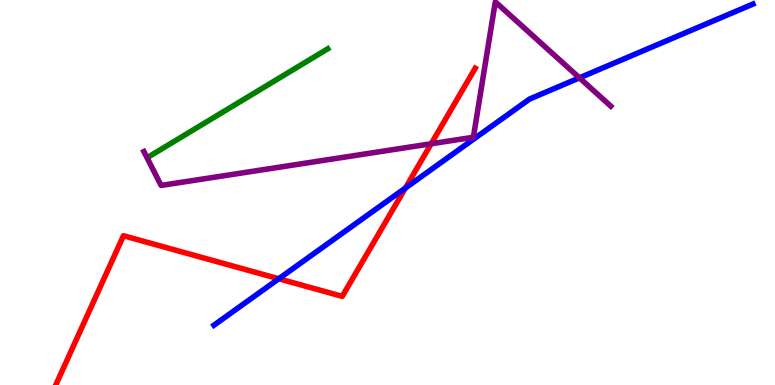[{'lines': ['blue', 'red'], 'intersections': [{'x': 3.6, 'y': 2.76}, {'x': 5.23, 'y': 5.12}]}, {'lines': ['green', 'red'], 'intersections': []}, {'lines': ['purple', 'red'], 'intersections': [{'x': 5.56, 'y': 6.27}]}, {'lines': ['blue', 'green'], 'intersections': []}, {'lines': ['blue', 'purple'], 'intersections': [{'x': 7.48, 'y': 7.98}]}, {'lines': ['green', 'purple'], 'intersections': []}]